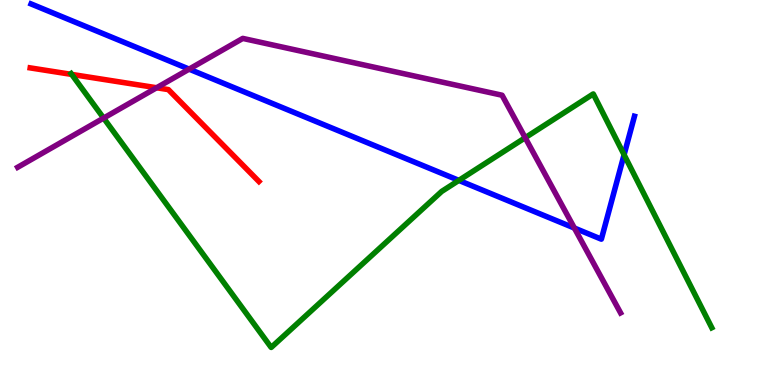[{'lines': ['blue', 'red'], 'intersections': []}, {'lines': ['green', 'red'], 'intersections': [{'x': 0.925, 'y': 8.07}]}, {'lines': ['purple', 'red'], 'intersections': [{'x': 2.02, 'y': 7.72}]}, {'lines': ['blue', 'green'], 'intersections': [{'x': 5.92, 'y': 5.31}, {'x': 8.05, 'y': 5.98}]}, {'lines': ['blue', 'purple'], 'intersections': [{'x': 2.44, 'y': 8.2}, {'x': 7.41, 'y': 4.08}]}, {'lines': ['green', 'purple'], 'intersections': [{'x': 1.34, 'y': 6.93}, {'x': 6.78, 'y': 6.42}]}]